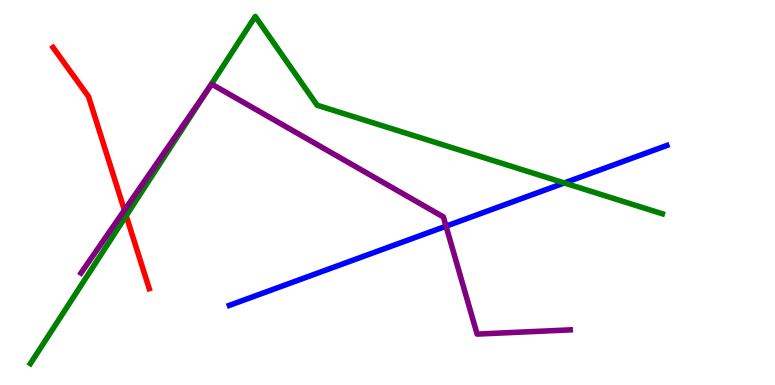[{'lines': ['blue', 'red'], 'intersections': []}, {'lines': ['green', 'red'], 'intersections': [{'x': 1.63, 'y': 4.4}]}, {'lines': ['purple', 'red'], 'intersections': [{'x': 1.61, 'y': 4.54}]}, {'lines': ['blue', 'green'], 'intersections': [{'x': 7.28, 'y': 5.25}]}, {'lines': ['blue', 'purple'], 'intersections': [{'x': 5.76, 'y': 4.13}]}, {'lines': ['green', 'purple'], 'intersections': [{'x': 2.69, 'y': 7.7}]}]